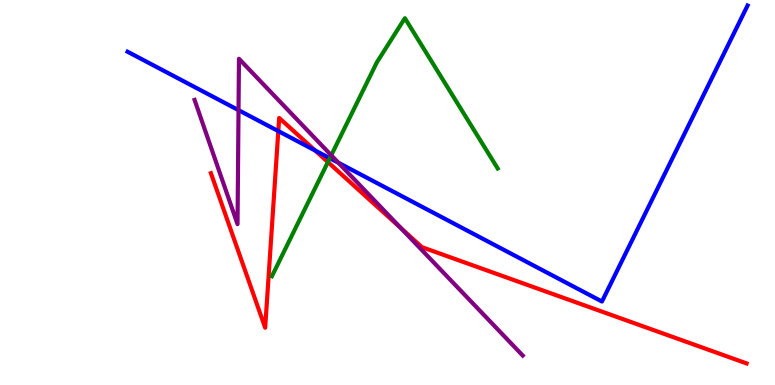[{'lines': ['blue', 'red'], 'intersections': [{'x': 3.59, 'y': 6.59}, {'x': 4.07, 'y': 6.09}]}, {'lines': ['green', 'red'], 'intersections': [{'x': 4.23, 'y': 5.79}]}, {'lines': ['purple', 'red'], 'intersections': [{'x': 5.17, 'y': 4.08}]}, {'lines': ['blue', 'green'], 'intersections': [{'x': 4.26, 'y': 5.89}]}, {'lines': ['blue', 'purple'], 'intersections': [{'x': 3.08, 'y': 7.14}, {'x': 4.37, 'y': 5.77}]}, {'lines': ['green', 'purple'], 'intersections': [{'x': 4.27, 'y': 5.97}]}]